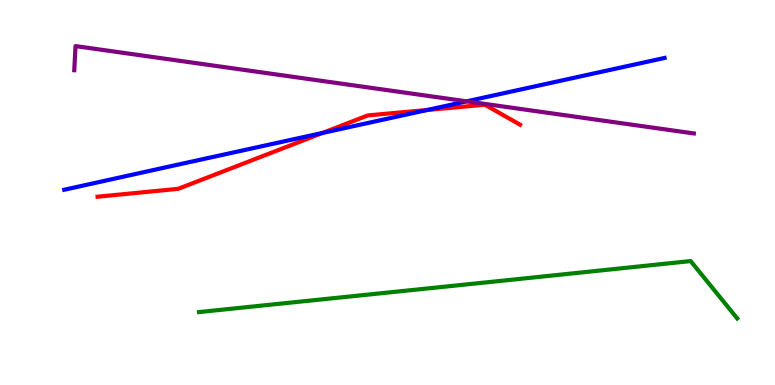[{'lines': ['blue', 'red'], 'intersections': [{'x': 4.16, 'y': 6.55}, {'x': 5.51, 'y': 7.14}]}, {'lines': ['green', 'red'], 'intersections': []}, {'lines': ['purple', 'red'], 'intersections': []}, {'lines': ['blue', 'green'], 'intersections': []}, {'lines': ['blue', 'purple'], 'intersections': [{'x': 6.02, 'y': 7.37}]}, {'lines': ['green', 'purple'], 'intersections': []}]